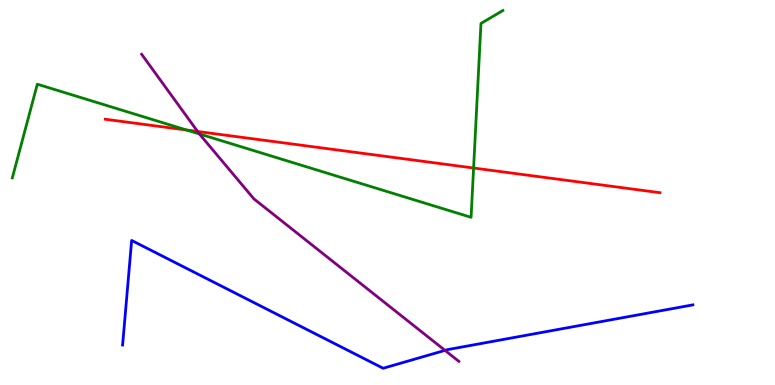[{'lines': ['blue', 'red'], 'intersections': []}, {'lines': ['green', 'red'], 'intersections': [{'x': 2.41, 'y': 6.62}, {'x': 6.11, 'y': 5.64}]}, {'lines': ['purple', 'red'], 'intersections': [{'x': 2.55, 'y': 6.59}]}, {'lines': ['blue', 'green'], 'intersections': []}, {'lines': ['blue', 'purple'], 'intersections': [{'x': 5.74, 'y': 0.899}]}, {'lines': ['green', 'purple'], 'intersections': [{'x': 2.57, 'y': 6.52}]}]